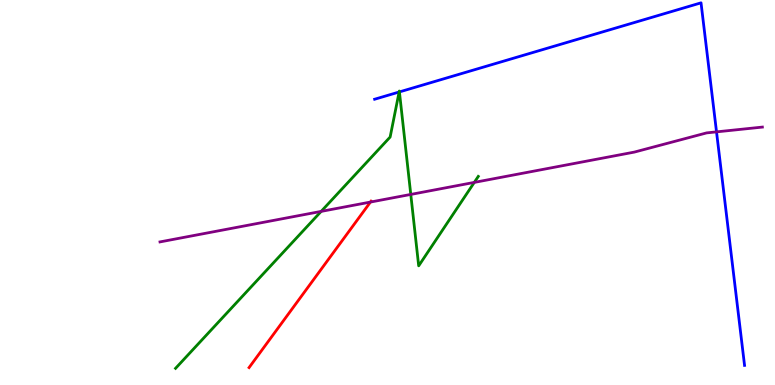[{'lines': ['blue', 'red'], 'intersections': []}, {'lines': ['green', 'red'], 'intersections': []}, {'lines': ['purple', 'red'], 'intersections': [{'x': 4.78, 'y': 4.75}]}, {'lines': ['blue', 'green'], 'intersections': [{'x': 5.15, 'y': 7.61}, {'x': 5.15, 'y': 7.61}]}, {'lines': ['blue', 'purple'], 'intersections': [{'x': 9.25, 'y': 6.57}]}, {'lines': ['green', 'purple'], 'intersections': [{'x': 4.14, 'y': 4.51}, {'x': 5.3, 'y': 4.95}, {'x': 6.12, 'y': 5.26}]}]